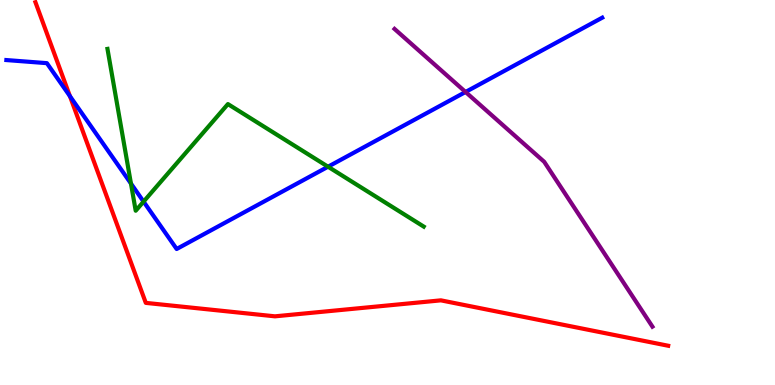[{'lines': ['blue', 'red'], 'intersections': [{'x': 0.902, 'y': 7.5}]}, {'lines': ['green', 'red'], 'intersections': []}, {'lines': ['purple', 'red'], 'intersections': []}, {'lines': ['blue', 'green'], 'intersections': [{'x': 1.69, 'y': 5.23}, {'x': 1.85, 'y': 4.76}, {'x': 4.23, 'y': 5.67}]}, {'lines': ['blue', 'purple'], 'intersections': [{'x': 6.01, 'y': 7.61}]}, {'lines': ['green', 'purple'], 'intersections': []}]